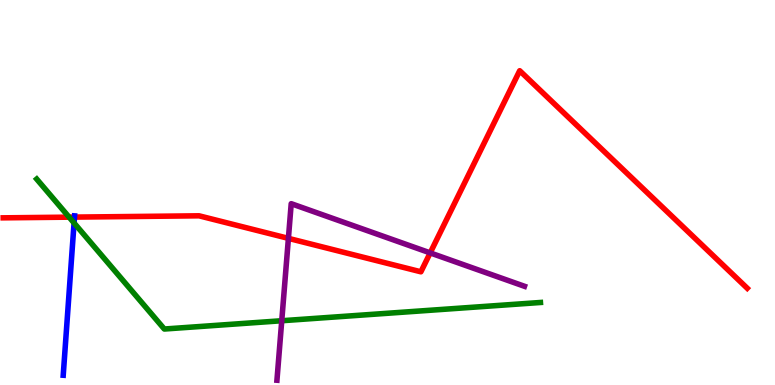[{'lines': ['blue', 'red'], 'intersections': [{'x': 0.961, 'y': 4.36}]}, {'lines': ['green', 'red'], 'intersections': [{'x': 0.892, 'y': 4.36}]}, {'lines': ['purple', 'red'], 'intersections': [{'x': 3.72, 'y': 3.81}, {'x': 5.55, 'y': 3.43}]}, {'lines': ['blue', 'green'], 'intersections': [{'x': 0.956, 'y': 4.21}]}, {'lines': ['blue', 'purple'], 'intersections': []}, {'lines': ['green', 'purple'], 'intersections': [{'x': 3.64, 'y': 1.67}]}]